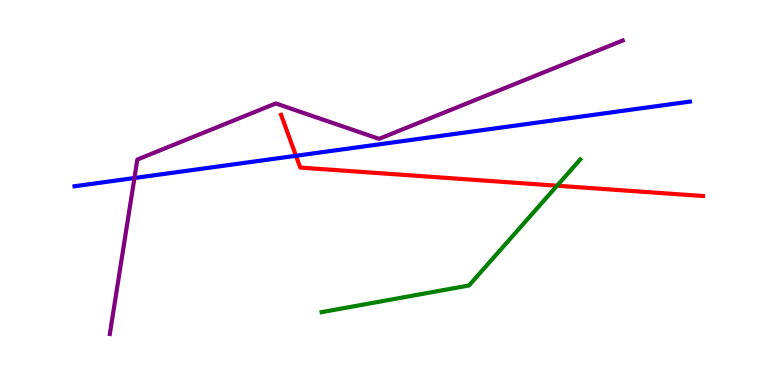[{'lines': ['blue', 'red'], 'intersections': [{'x': 3.82, 'y': 5.95}]}, {'lines': ['green', 'red'], 'intersections': [{'x': 7.19, 'y': 5.18}]}, {'lines': ['purple', 'red'], 'intersections': []}, {'lines': ['blue', 'green'], 'intersections': []}, {'lines': ['blue', 'purple'], 'intersections': [{'x': 1.73, 'y': 5.38}]}, {'lines': ['green', 'purple'], 'intersections': []}]